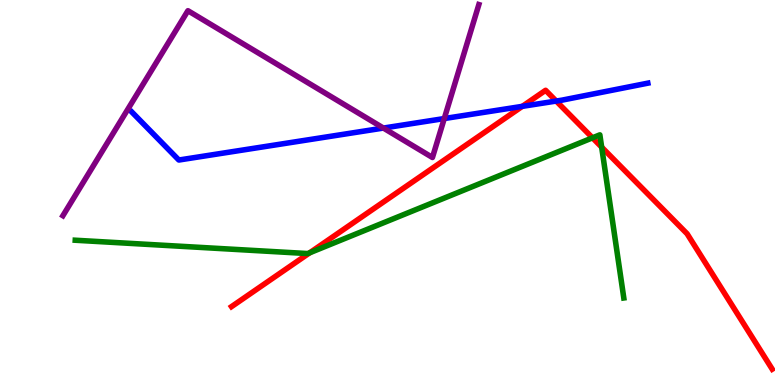[{'lines': ['blue', 'red'], 'intersections': [{'x': 6.74, 'y': 7.24}, {'x': 7.18, 'y': 7.38}]}, {'lines': ['green', 'red'], 'intersections': [{'x': 4.0, 'y': 3.43}, {'x': 7.65, 'y': 6.42}, {'x': 7.76, 'y': 6.18}]}, {'lines': ['purple', 'red'], 'intersections': []}, {'lines': ['blue', 'green'], 'intersections': []}, {'lines': ['blue', 'purple'], 'intersections': [{'x': 4.95, 'y': 6.67}, {'x': 5.73, 'y': 6.92}]}, {'lines': ['green', 'purple'], 'intersections': []}]